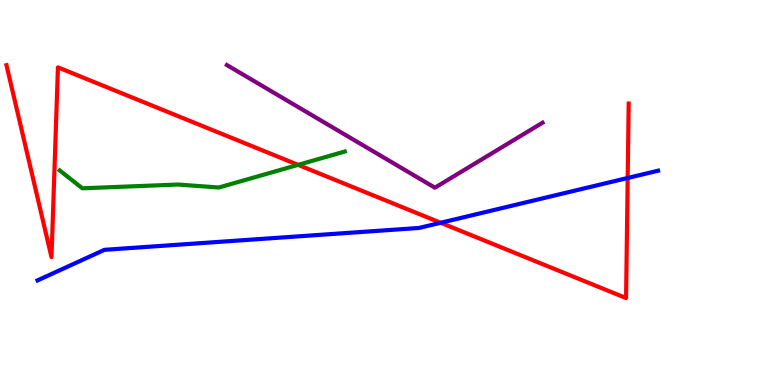[{'lines': ['blue', 'red'], 'intersections': [{'x': 5.69, 'y': 4.21}, {'x': 8.1, 'y': 5.38}]}, {'lines': ['green', 'red'], 'intersections': [{'x': 3.85, 'y': 5.72}]}, {'lines': ['purple', 'red'], 'intersections': []}, {'lines': ['blue', 'green'], 'intersections': []}, {'lines': ['blue', 'purple'], 'intersections': []}, {'lines': ['green', 'purple'], 'intersections': []}]